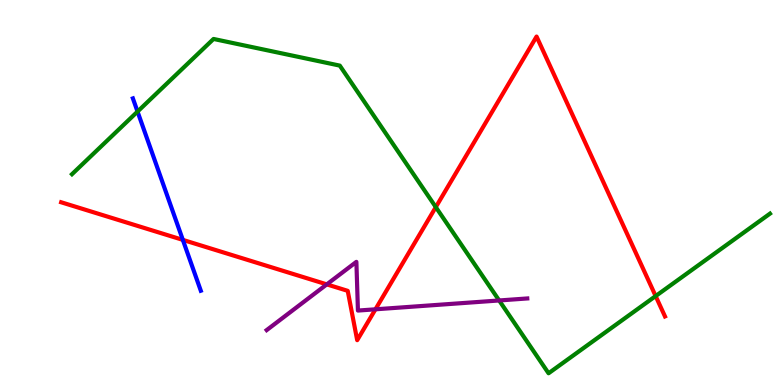[{'lines': ['blue', 'red'], 'intersections': [{'x': 2.36, 'y': 3.77}]}, {'lines': ['green', 'red'], 'intersections': [{'x': 5.62, 'y': 4.62}, {'x': 8.46, 'y': 2.31}]}, {'lines': ['purple', 'red'], 'intersections': [{'x': 4.22, 'y': 2.61}, {'x': 4.84, 'y': 1.97}]}, {'lines': ['blue', 'green'], 'intersections': [{'x': 1.77, 'y': 7.1}]}, {'lines': ['blue', 'purple'], 'intersections': []}, {'lines': ['green', 'purple'], 'intersections': [{'x': 6.44, 'y': 2.2}]}]